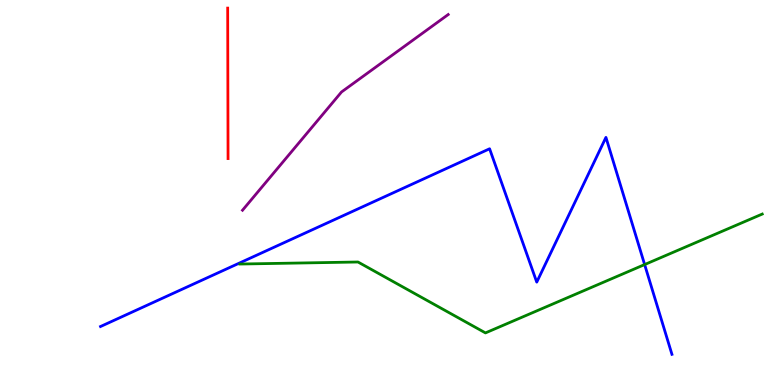[{'lines': ['blue', 'red'], 'intersections': []}, {'lines': ['green', 'red'], 'intersections': []}, {'lines': ['purple', 'red'], 'intersections': []}, {'lines': ['blue', 'green'], 'intersections': [{'x': 8.32, 'y': 3.13}]}, {'lines': ['blue', 'purple'], 'intersections': []}, {'lines': ['green', 'purple'], 'intersections': []}]